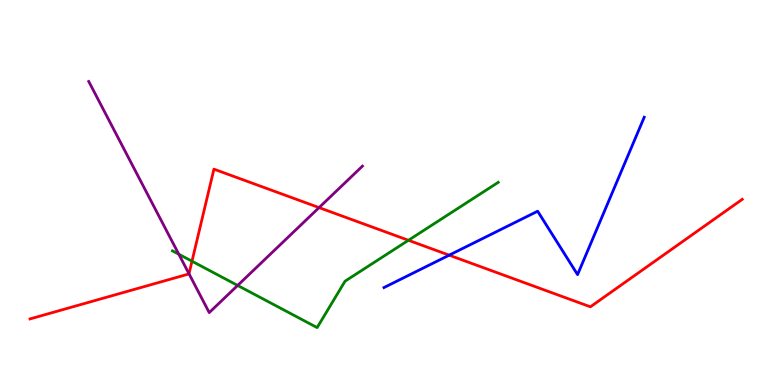[{'lines': ['blue', 'red'], 'intersections': [{'x': 5.8, 'y': 3.37}]}, {'lines': ['green', 'red'], 'intersections': [{'x': 2.48, 'y': 3.22}, {'x': 5.27, 'y': 3.76}]}, {'lines': ['purple', 'red'], 'intersections': [{'x': 2.44, 'y': 2.89}, {'x': 4.12, 'y': 4.61}]}, {'lines': ['blue', 'green'], 'intersections': []}, {'lines': ['blue', 'purple'], 'intersections': []}, {'lines': ['green', 'purple'], 'intersections': [{'x': 2.31, 'y': 3.4}, {'x': 3.07, 'y': 2.59}]}]